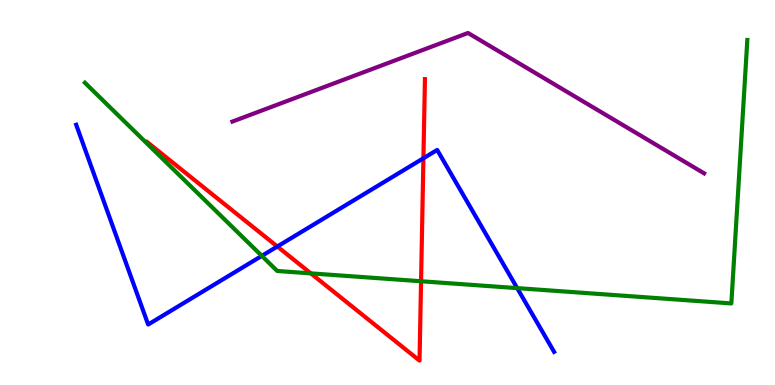[{'lines': ['blue', 'red'], 'intersections': [{'x': 3.58, 'y': 3.6}, {'x': 5.46, 'y': 5.89}]}, {'lines': ['green', 'red'], 'intersections': [{'x': 4.01, 'y': 2.9}, {'x': 5.43, 'y': 2.69}]}, {'lines': ['purple', 'red'], 'intersections': []}, {'lines': ['blue', 'green'], 'intersections': [{'x': 3.38, 'y': 3.35}, {'x': 6.67, 'y': 2.52}]}, {'lines': ['blue', 'purple'], 'intersections': []}, {'lines': ['green', 'purple'], 'intersections': []}]